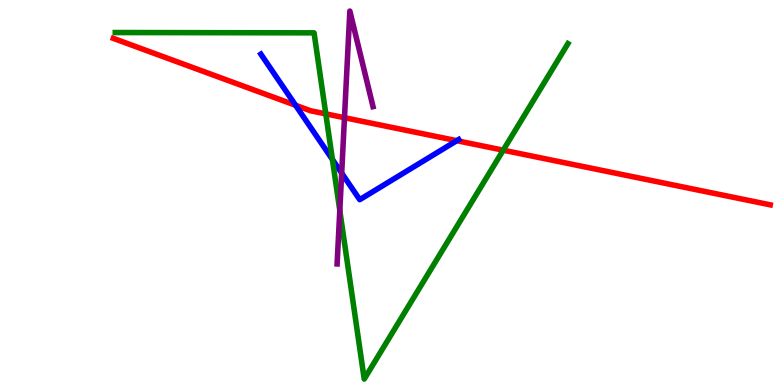[{'lines': ['blue', 'red'], 'intersections': [{'x': 3.81, 'y': 7.27}, {'x': 5.89, 'y': 6.35}]}, {'lines': ['green', 'red'], 'intersections': [{'x': 4.2, 'y': 7.04}, {'x': 6.49, 'y': 6.1}]}, {'lines': ['purple', 'red'], 'intersections': [{'x': 4.44, 'y': 6.94}]}, {'lines': ['blue', 'green'], 'intersections': [{'x': 4.29, 'y': 5.86}]}, {'lines': ['blue', 'purple'], 'intersections': [{'x': 4.41, 'y': 5.5}]}, {'lines': ['green', 'purple'], 'intersections': [{'x': 4.38, 'y': 4.53}]}]